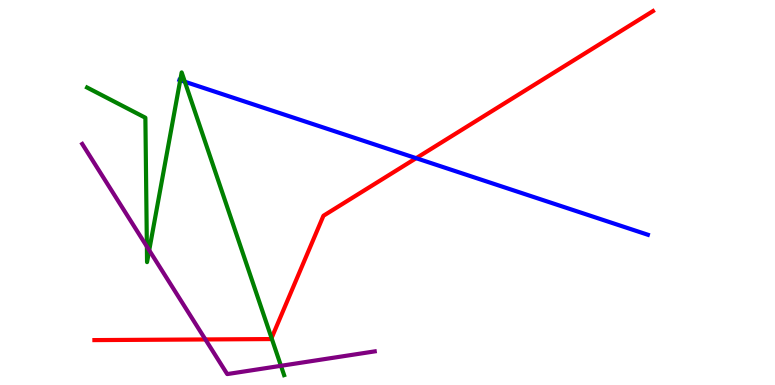[{'lines': ['blue', 'red'], 'intersections': [{'x': 5.37, 'y': 5.89}]}, {'lines': ['green', 'red'], 'intersections': [{'x': 3.5, 'y': 1.22}]}, {'lines': ['purple', 'red'], 'intersections': [{'x': 2.65, 'y': 1.18}]}, {'lines': ['blue', 'green'], 'intersections': [{'x': 2.33, 'y': 7.92}, {'x': 2.38, 'y': 7.88}]}, {'lines': ['blue', 'purple'], 'intersections': []}, {'lines': ['green', 'purple'], 'intersections': [{'x': 1.9, 'y': 3.6}, {'x': 1.93, 'y': 3.5}, {'x': 3.63, 'y': 0.498}]}]